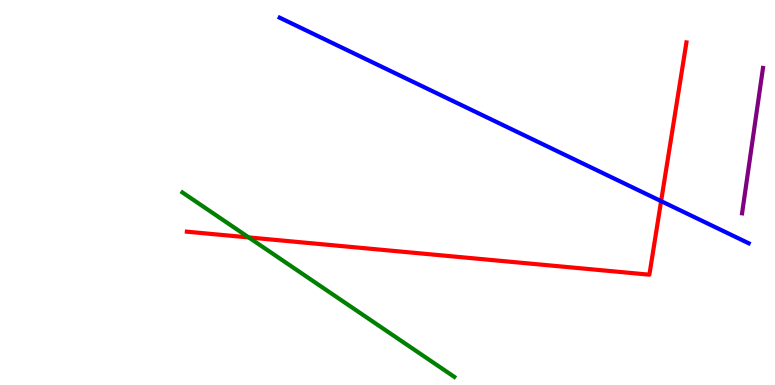[{'lines': ['blue', 'red'], 'intersections': [{'x': 8.53, 'y': 4.78}]}, {'lines': ['green', 'red'], 'intersections': [{'x': 3.21, 'y': 3.83}]}, {'lines': ['purple', 'red'], 'intersections': []}, {'lines': ['blue', 'green'], 'intersections': []}, {'lines': ['blue', 'purple'], 'intersections': []}, {'lines': ['green', 'purple'], 'intersections': []}]